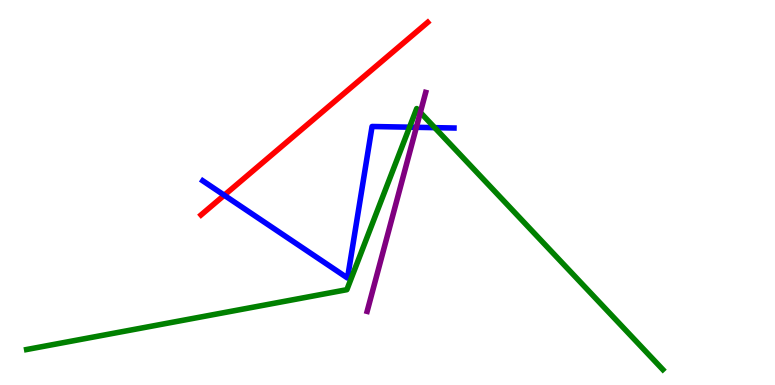[{'lines': ['blue', 'red'], 'intersections': [{'x': 2.89, 'y': 4.93}]}, {'lines': ['green', 'red'], 'intersections': []}, {'lines': ['purple', 'red'], 'intersections': []}, {'lines': ['blue', 'green'], 'intersections': [{'x': 5.28, 'y': 6.7}, {'x': 5.61, 'y': 6.68}]}, {'lines': ['blue', 'purple'], 'intersections': [{'x': 5.37, 'y': 6.69}]}, {'lines': ['green', 'purple'], 'intersections': [{'x': 5.42, 'y': 7.08}]}]